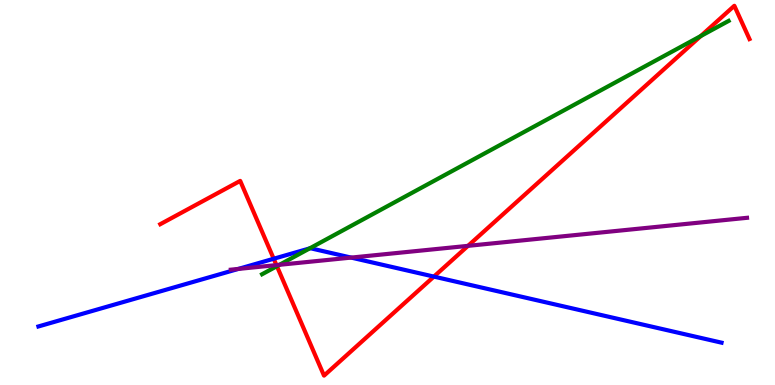[{'lines': ['blue', 'red'], 'intersections': [{'x': 3.53, 'y': 3.28}, {'x': 5.6, 'y': 2.82}]}, {'lines': ['green', 'red'], 'intersections': [{'x': 3.57, 'y': 3.09}, {'x': 9.04, 'y': 9.06}]}, {'lines': ['purple', 'red'], 'intersections': [{'x': 3.57, 'y': 3.11}, {'x': 6.04, 'y': 3.61}]}, {'lines': ['blue', 'green'], 'intersections': [{'x': 4.0, 'y': 3.55}]}, {'lines': ['blue', 'purple'], 'intersections': [{'x': 3.07, 'y': 3.01}, {'x': 4.53, 'y': 3.31}]}, {'lines': ['green', 'purple'], 'intersections': [{'x': 3.61, 'y': 3.12}]}]